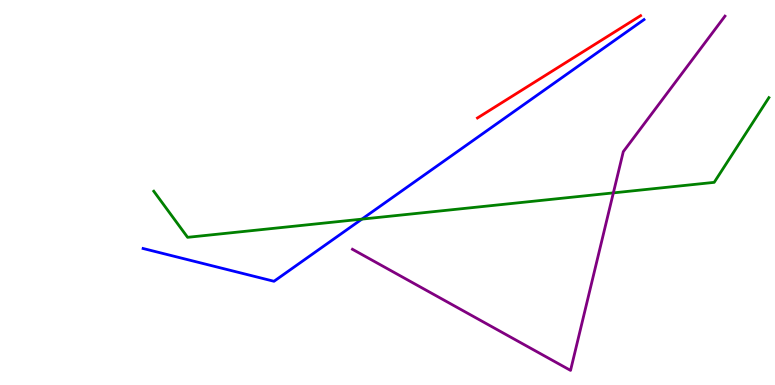[{'lines': ['blue', 'red'], 'intersections': []}, {'lines': ['green', 'red'], 'intersections': []}, {'lines': ['purple', 'red'], 'intersections': []}, {'lines': ['blue', 'green'], 'intersections': [{'x': 4.67, 'y': 4.31}]}, {'lines': ['blue', 'purple'], 'intersections': []}, {'lines': ['green', 'purple'], 'intersections': [{'x': 7.91, 'y': 4.99}]}]